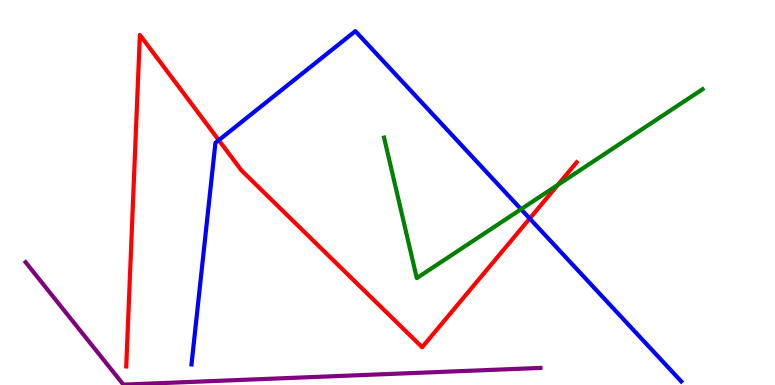[{'lines': ['blue', 'red'], 'intersections': [{'x': 2.82, 'y': 6.36}, {'x': 6.83, 'y': 4.32}]}, {'lines': ['green', 'red'], 'intersections': [{'x': 7.2, 'y': 5.2}]}, {'lines': ['purple', 'red'], 'intersections': []}, {'lines': ['blue', 'green'], 'intersections': [{'x': 6.72, 'y': 4.57}]}, {'lines': ['blue', 'purple'], 'intersections': []}, {'lines': ['green', 'purple'], 'intersections': []}]